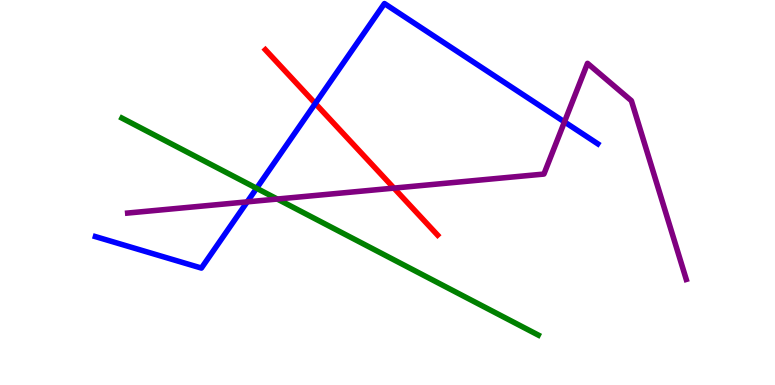[{'lines': ['blue', 'red'], 'intersections': [{'x': 4.07, 'y': 7.31}]}, {'lines': ['green', 'red'], 'intersections': []}, {'lines': ['purple', 'red'], 'intersections': [{'x': 5.08, 'y': 5.11}]}, {'lines': ['blue', 'green'], 'intersections': [{'x': 3.31, 'y': 5.11}]}, {'lines': ['blue', 'purple'], 'intersections': [{'x': 3.19, 'y': 4.76}, {'x': 7.28, 'y': 6.83}]}, {'lines': ['green', 'purple'], 'intersections': [{'x': 3.58, 'y': 4.83}]}]